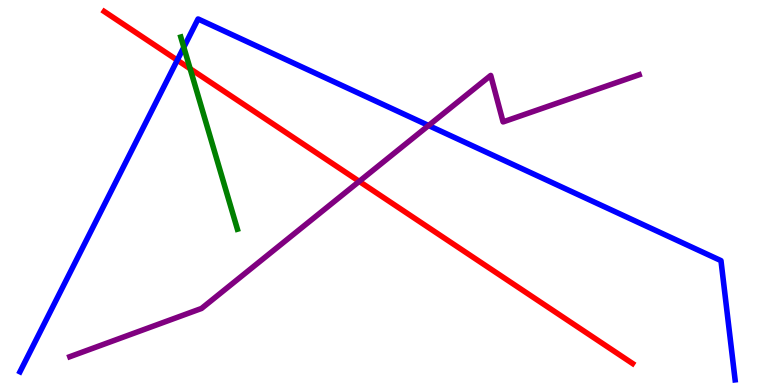[{'lines': ['blue', 'red'], 'intersections': [{'x': 2.29, 'y': 8.44}]}, {'lines': ['green', 'red'], 'intersections': [{'x': 2.45, 'y': 8.22}]}, {'lines': ['purple', 'red'], 'intersections': [{'x': 4.64, 'y': 5.29}]}, {'lines': ['blue', 'green'], 'intersections': [{'x': 2.37, 'y': 8.77}]}, {'lines': ['blue', 'purple'], 'intersections': [{'x': 5.53, 'y': 6.74}]}, {'lines': ['green', 'purple'], 'intersections': []}]